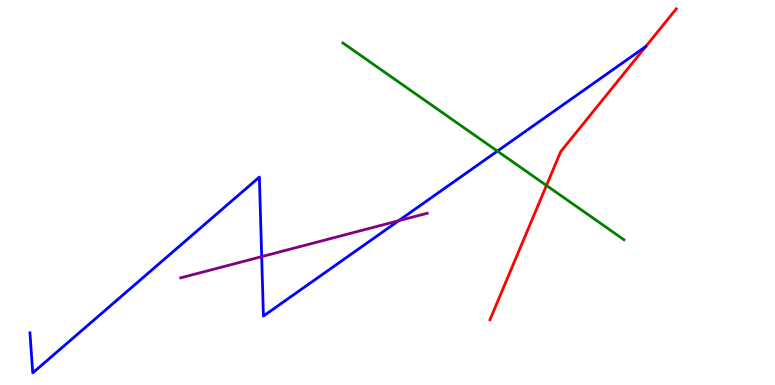[{'lines': ['blue', 'red'], 'intersections': [{'x': 8.33, 'y': 8.79}]}, {'lines': ['green', 'red'], 'intersections': [{'x': 7.05, 'y': 5.18}]}, {'lines': ['purple', 'red'], 'intersections': []}, {'lines': ['blue', 'green'], 'intersections': [{'x': 6.42, 'y': 6.07}]}, {'lines': ['blue', 'purple'], 'intersections': [{'x': 3.38, 'y': 3.33}, {'x': 5.14, 'y': 4.27}]}, {'lines': ['green', 'purple'], 'intersections': []}]